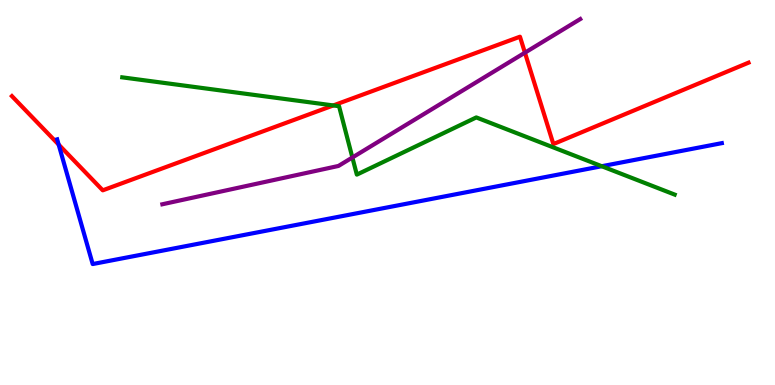[{'lines': ['blue', 'red'], 'intersections': [{'x': 0.757, 'y': 6.24}]}, {'lines': ['green', 'red'], 'intersections': [{'x': 4.3, 'y': 7.26}]}, {'lines': ['purple', 'red'], 'intersections': [{'x': 6.77, 'y': 8.63}]}, {'lines': ['blue', 'green'], 'intersections': [{'x': 7.76, 'y': 5.68}]}, {'lines': ['blue', 'purple'], 'intersections': []}, {'lines': ['green', 'purple'], 'intersections': [{'x': 4.55, 'y': 5.91}]}]